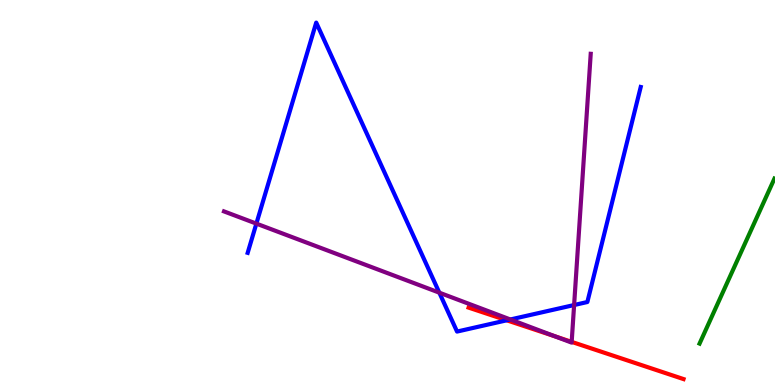[{'lines': ['blue', 'red'], 'intersections': [{'x': 6.54, 'y': 1.68}]}, {'lines': ['green', 'red'], 'intersections': []}, {'lines': ['purple', 'red'], 'intersections': [{'x': 7.16, 'y': 1.26}, {'x': 7.38, 'y': 1.12}]}, {'lines': ['blue', 'green'], 'intersections': []}, {'lines': ['blue', 'purple'], 'intersections': [{'x': 3.31, 'y': 4.19}, {'x': 5.67, 'y': 2.4}, {'x': 6.59, 'y': 1.7}, {'x': 7.41, 'y': 2.08}]}, {'lines': ['green', 'purple'], 'intersections': []}]